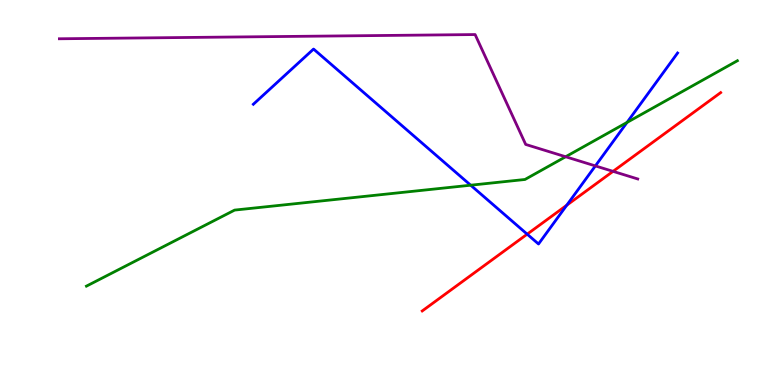[{'lines': ['blue', 'red'], 'intersections': [{'x': 6.8, 'y': 3.92}, {'x': 7.31, 'y': 4.67}]}, {'lines': ['green', 'red'], 'intersections': []}, {'lines': ['purple', 'red'], 'intersections': [{'x': 7.91, 'y': 5.55}]}, {'lines': ['blue', 'green'], 'intersections': [{'x': 6.07, 'y': 5.19}, {'x': 8.09, 'y': 6.82}]}, {'lines': ['blue', 'purple'], 'intersections': [{'x': 7.68, 'y': 5.69}]}, {'lines': ['green', 'purple'], 'intersections': [{'x': 7.3, 'y': 5.93}]}]